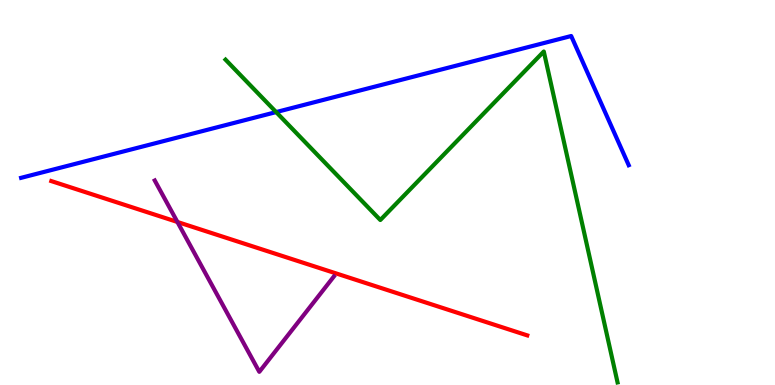[{'lines': ['blue', 'red'], 'intersections': []}, {'lines': ['green', 'red'], 'intersections': []}, {'lines': ['purple', 'red'], 'intersections': [{'x': 2.29, 'y': 4.23}]}, {'lines': ['blue', 'green'], 'intersections': [{'x': 3.56, 'y': 7.09}]}, {'lines': ['blue', 'purple'], 'intersections': []}, {'lines': ['green', 'purple'], 'intersections': []}]